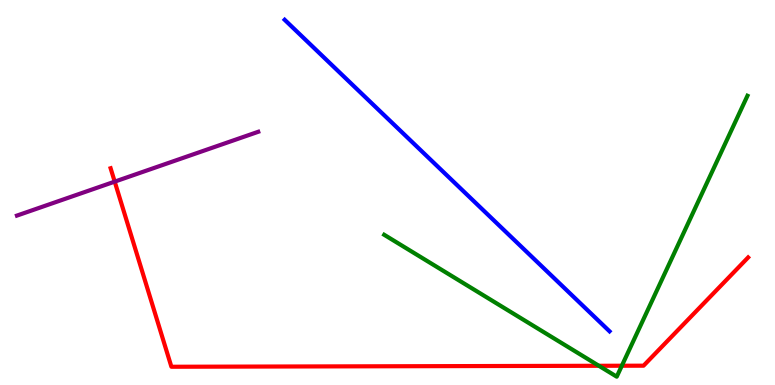[{'lines': ['blue', 'red'], 'intersections': []}, {'lines': ['green', 'red'], 'intersections': [{'x': 7.73, 'y': 0.499}, {'x': 8.02, 'y': 0.5}]}, {'lines': ['purple', 'red'], 'intersections': [{'x': 1.48, 'y': 5.28}]}, {'lines': ['blue', 'green'], 'intersections': []}, {'lines': ['blue', 'purple'], 'intersections': []}, {'lines': ['green', 'purple'], 'intersections': []}]